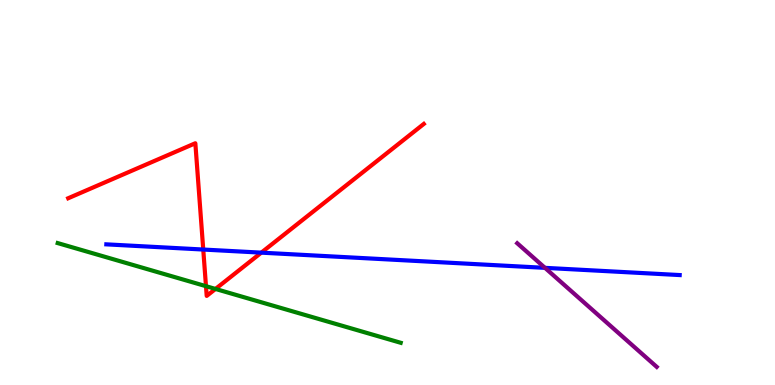[{'lines': ['blue', 'red'], 'intersections': [{'x': 2.62, 'y': 3.52}, {'x': 3.37, 'y': 3.44}]}, {'lines': ['green', 'red'], 'intersections': [{'x': 2.66, 'y': 2.57}, {'x': 2.78, 'y': 2.49}]}, {'lines': ['purple', 'red'], 'intersections': []}, {'lines': ['blue', 'green'], 'intersections': []}, {'lines': ['blue', 'purple'], 'intersections': [{'x': 7.03, 'y': 3.04}]}, {'lines': ['green', 'purple'], 'intersections': []}]